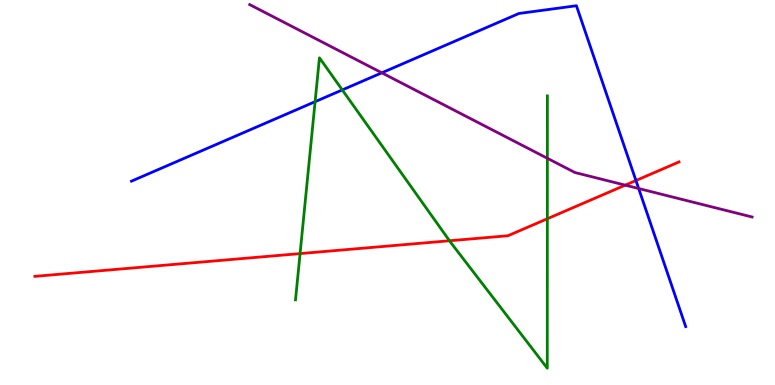[{'lines': ['blue', 'red'], 'intersections': [{'x': 8.21, 'y': 5.31}]}, {'lines': ['green', 'red'], 'intersections': [{'x': 3.87, 'y': 3.41}, {'x': 5.8, 'y': 3.75}, {'x': 7.06, 'y': 4.32}]}, {'lines': ['purple', 'red'], 'intersections': [{'x': 8.07, 'y': 5.19}]}, {'lines': ['blue', 'green'], 'intersections': [{'x': 4.07, 'y': 7.36}, {'x': 4.42, 'y': 7.66}]}, {'lines': ['blue', 'purple'], 'intersections': [{'x': 4.93, 'y': 8.11}, {'x': 8.24, 'y': 5.1}]}, {'lines': ['green', 'purple'], 'intersections': [{'x': 7.06, 'y': 5.89}]}]